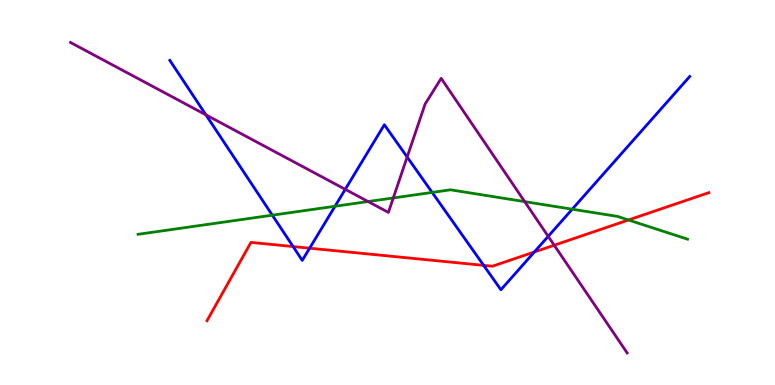[{'lines': ['blue', 'red'], 'intersections': [{'x': 3.78, 'y': 3.6}, {'x': 4.0, 'y': 3.55}, {'x': 6.24, 'y': 3.11}, {'x': 6.89, 'y': 3.46}]}, {'lines': ['green', 'red'], 'intersections': [{'x': 8.11, 'y': 4.29}]}, {'lines': ['purple', 'red'], 'intersections': [{'x': 7.15, 'y': 3.63}]}, {'lines': ['blue', 'green'], 'intersections': [{'x': 3.51, 'y': 4.41}, {'x': 4.32, 'y': 4.64}, {'x': 5.58, 'y': 5.0}, {'x': 7.38, 'y': 4.57}]}, {'lines': ['blue', 'purple'], 'intersections': [{'x': 2.66, 'y': 7.02}, {'x': 4.45, 'y': 5.08}, {'x': 5.25, 'y': 5.92}, {'x': 7.07, 'y': 3.86}]}, {'lines': ['green', 'purple'], 'intersections': [{'x': 4.75, 'y': 4.77}, {'x': 5.07, 'y': 4.86}, {'x': 6.77, 'y': 4.76}]}]